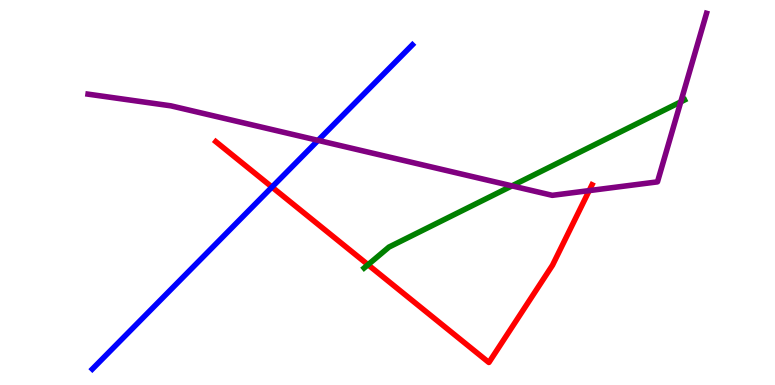[{'lines': ['blue', 'red'], 'intersections': [{'x': 3.51, 'y': 5.14}]}, {'lines': ['green', 'red'], 'intersections': [{'x': 4.75, 'y': 3.12}]}, {'lines': ['purple', 'red'], 'intersections': [{'x': 7.6, 'y': 5.05}]}, {'lines': ['blue', 'green'], 'intersections': []}, {'lines': ['blue', 'purple'], 'intersections': [{'x': 4.1, 'y': 6.35}]}, {'lines': ['green', 'purple'], 'intersections': [{'x': 6.61, 'y': 5.17}, {'x': 8.78, 'y': 7.35}]}]